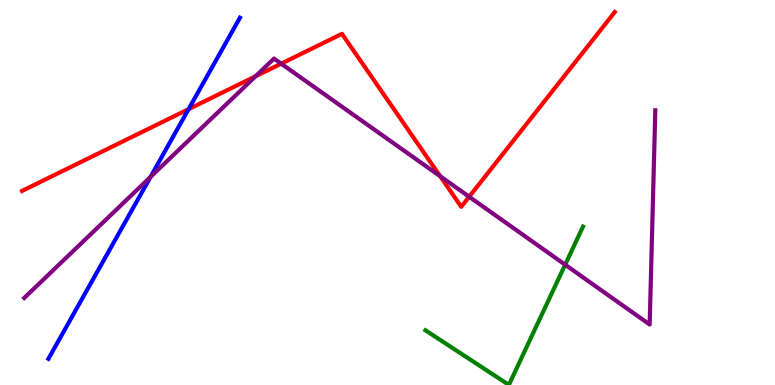[{'lines': ['blue', 'red'], 'intersections': [{'x': 2.43, 'y': 7.17}]}, {'lines': ['green', 'red'], 'intersections': []}, {'lines': ['purple', 'red'], 'intersections': [{'x': 3.3, 'y': 8.02}, {'x': 3.63, 'y': 8.35}, {'x': 5.68, 'y': 5.42}, {'x': 6.05, 'y': 4.89}]}, {'lines': ['blue', 'green'], 'intersections': []}, {'lines': ['blue', 'purple'], 'intersections': [{'x': 1.94, 'y': 5.4}]}, {'lines': ['green', 'purple'], 'intersections': [{'x': 7.29, 'y': 3.12}]}]